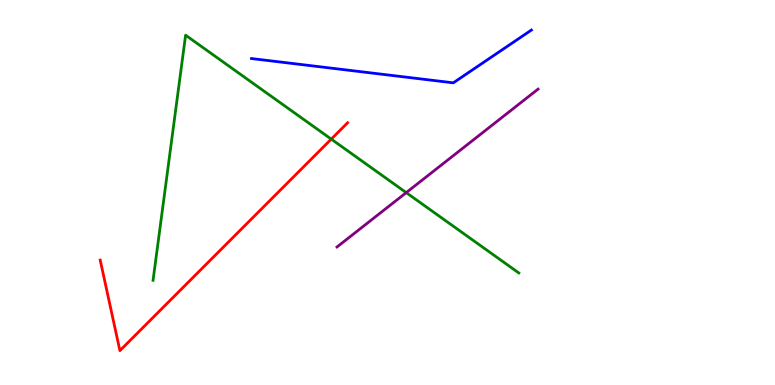[{'lines': ['blue', 'red'], 'intersections': []}, {'lines': ['green', 'red'], 'intersections': [{'x': 4.27, 'y': 6.39}]}, {'lines': ['purple', 'red'], 'intersections': []}, {'lines': ['blue', 'green'], 'intersections': []}, {'lines': ['blue', 'purple'], 'intersections': []}, {'lines': ['green', 'purple'], 'intersections': [{'x': 5.24, 'y': 5.0}]}]